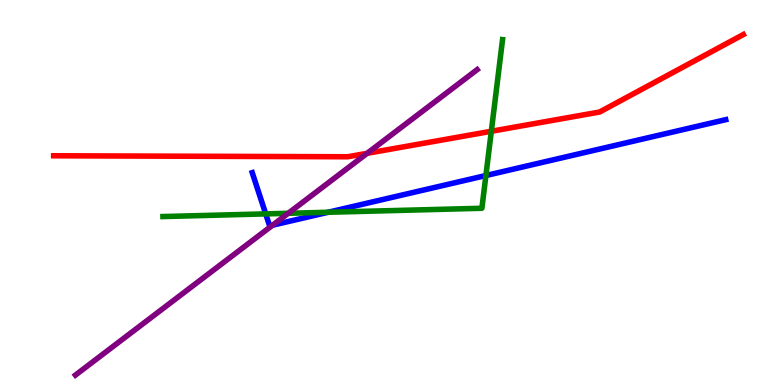[{'lines': ['blue', 'red'], 'intersections': []}, {'lines': ['green', 'red'], 'intersections': [{'x': 6.34, 'y': 6.59}]}, {'lines': ['purple', 'red'], 'intersections': [{'x': 4.74, 'y': 6.02}]}, {'lines': ['blue', 'green'], 'intersections': [{'x': 3.43, 'y': 4.44}, {'x': 4.23, 'y': 4.49}, {'x': 6.27, 'y': 5.44}]}, {'lines': ['blue', 'purple'], 'intersections': [{'x': 3.52, 'y': 4.15}]}, {'lines': ['green', 'purple'], 'intersections': [{'x': 3.72, 'y': 4.46}]}]